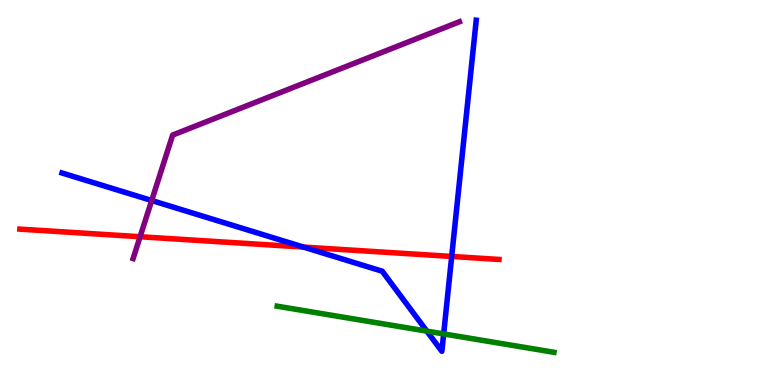[{'lines': ['blue', 'red'], 'intersections': [{'x': 3.92, 'y': 3.58}, {'x': 5.83, 'y': 3.34}]}, {'lines': ['green', 'red'], 'intersections': []}, {'lines': ['purple', 'red'], 'intersections': [{'x': 1.81, 'y': 3.85}]}, {'lines': ['blue', 'green'], 'intersections': [{'x': 5.51, 'y': 1.4}, {'x': 5.72, 'y': 1.33}]}, {'lines': ['blue', 'purple'], 'intersections': [{'x': 1.96, 'y': 4.79}]}, {'lines': ['green', 'purple'], 'intersections': []}]